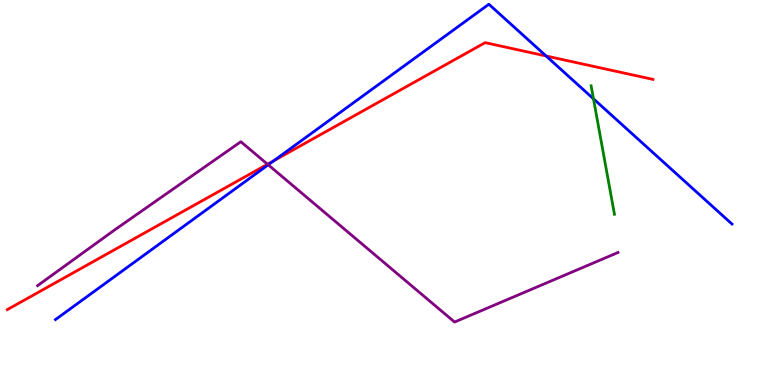[{'lines': ['blue', 'red'], 'intersections': [{'x': 3.53, 'y': 5.83}, {'x': 7.05, 'y': 8.55}]}, {'lines': ['green', 'red'], 'intersections': []}, {'lines': ['purple', 'red'], 'intersections': [{'x': 3.45, 'y': 5.73}]}, {'lines': ['blue', 'green'], 'intersections': [{'x': 7.66, 'y': 7.43}]}, {'lines': ['blue', 'purple'], 'intersections': [{'x': 3.46, 'y': 5.72}]}, {'lines': ['green', 'purple'], 'intersections': []}]